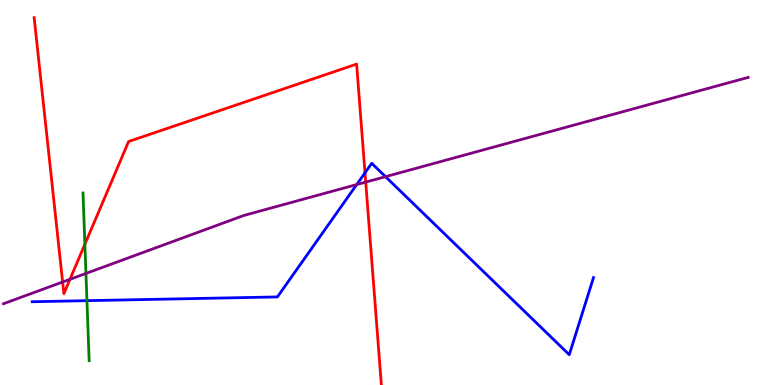[{'lines': ['blue', 'red'], 'intersections': [{'x': 4.71, 'y': 5.51}]}, {'lines': ['green', 'red'], 'intersections': [{'x': 1.1, 'y': 3.66}]}, {'lines': ['purple', 'red'], 'intersections': [{'x': 0.808, 'y': 2.67}, {'x': 0.903, 'y': 2.74}, {'x': 4.72, 'y': 5.27}]}, {'lines': ['blue', 'green'], 'intersections': [{'x': 1.12, 'y': 2.19}]}, {'lines': ['blue', 'purple'], 'intersections': [{'x': 4.6, 'y': 5.21}, {'x': 4.97, 'y': 5.41}]}, {'lines': ['green', 'purple'], 'intersections': [{'x': 1.11, 'y': 2.9}]}]